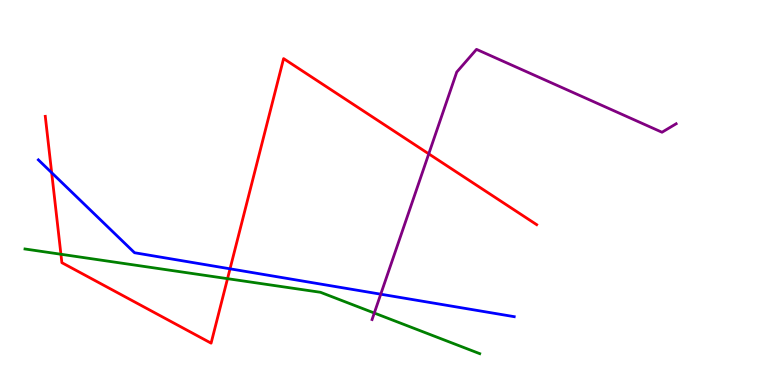[{'lines': ['blue', 'red'], 'intersections': [{'x': 0.667, 'y': 5.51}, {'x': 2.97, 'y': 3.02}]}, {'lines': ['green', 'red'], 'intersections': [{'x': 0.786, 'y': 3.4}, {'x': 2.94, 'y': 2.76}]}, {'lines': ['purple', 'red'], 'intersections': [{'x': 5.53, 'y': 6.0}]}, {'lines': ['blue', 'green'], 'intersections': []}, {'lines': ['blue', 'purple'], 'intersections': [{'x': 4.91, 'y': 2.36}]}, {'lines': ['green', 'purple'], 'intersections': [{'x': 4.83, 'y': 1.87}]}]